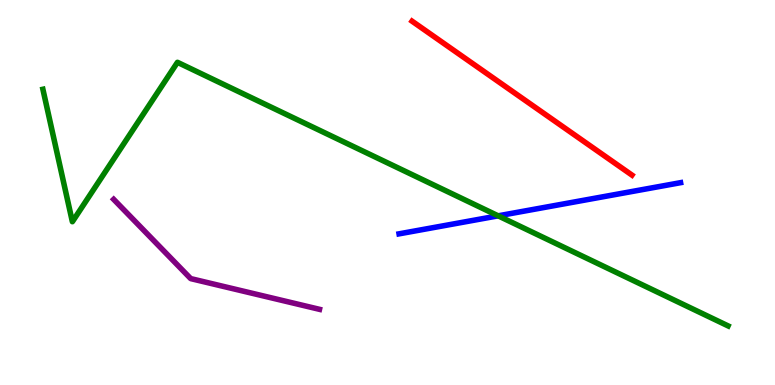[{'lines': ['blue', 'red'], 'intersections': []}, {'lines': ['green', 'red'], 'intersections': []}, {'lines': ['purple', 'red'], 'intersections': []}, {'lines': ['blue', 'green'], 'intersections': [{'x': 6.43, 'y': 4.39}]}, {'lines': ['blue', 'purple'], 'intersections': []}, {'lines': ['green', 'purple'], 'intersections': []}]